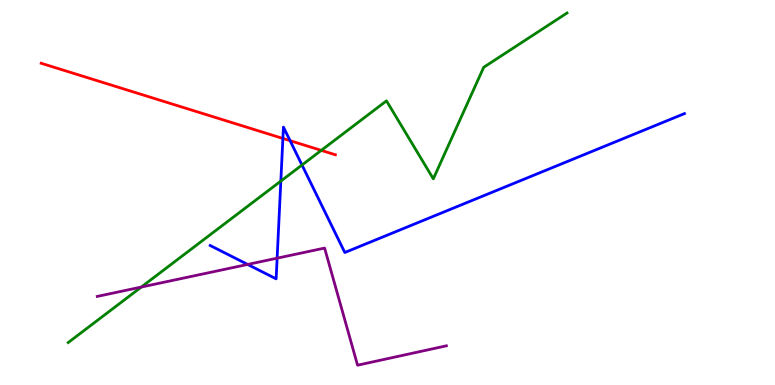[{'lines': ['blue', 'red'], 'intersections': [{'x': 3.65, 'y': 6.4}, {'x': 3.74, 'y': 6.35}]}, {'lines': ['green', 'red'], 'intersections': [{'x': 4.15, 'y': 6.09}]}, {'lines': ['purple', 'red'], 'intersections': []}, {'lines': ['blue', 'green'], 'intersections': [{'x': 3.62, 'y': 5.3}, {'x': 3.9, 'y': 5.71}]}, {'lines': ['blue', 'purple'], 'intersections': [{'x': 3.2, 'y': 3.13}, {'x': 3.58, 'y': 3.29}]}, {'lines': ['green', 'purple'], 'intersections': [{'x': 1.82, 'y': 2.54}]}]